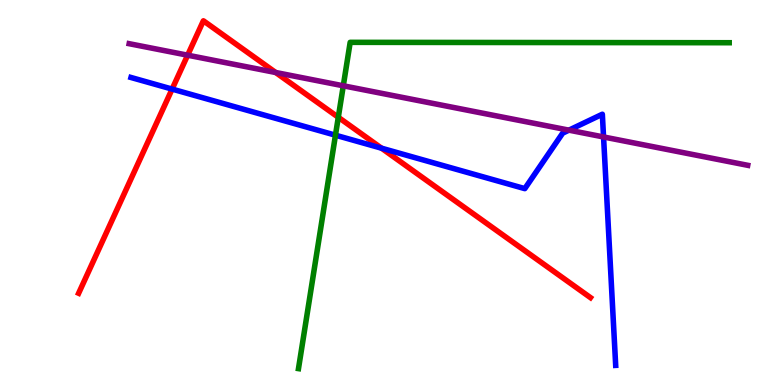[{'lines': ['blue', 'red'], 'intersections': [{'x': 2.22, 'y': 7.69}, {'x': 4.92, 'y': 6.15}]}, {'lines': ['green', 'red'], 'intersections': [{'x': 4.37, 'y': 6.95}]}, {'lines': ['purple', 'red'], 'intersections': [{'x': 2.42, 'y': 8.57}, {'x': 3.56, 'y': 8.12}]}, {'lines': ['blue', 'green'], 'intersections': [{'x': 4.33, 'y': 6.49}]}, {'lines': ['blue', 'purple'], 'intersections': [{'x': 7.34, 'y': 6.62}, {'x': 7.79, 'y': 6.44}]}, {'lines': ['green', 'purple'], 'intersections': [{'x': 4.43, 'y': 7.77}]}]